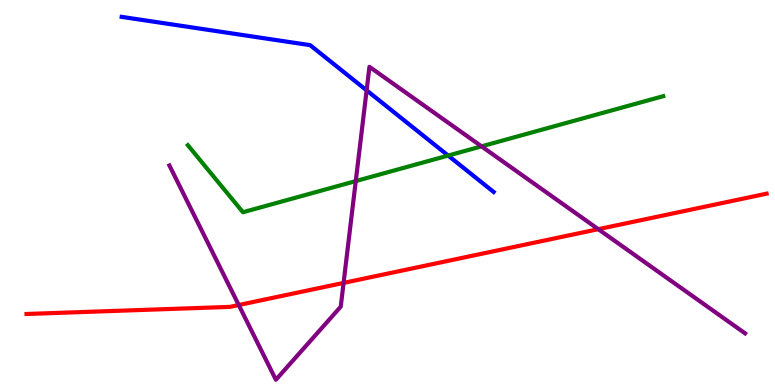[{'lines': ['blue', 'red'], 'intersections': []}, {'lines': ['green', 'red'], 'intersections': []}, {'lines': ['purple', 'red'], 'intersections': [{'x': 3.08, 'y': 2.08}, {'x': 4.43, 'y': 2.65}, {'x': 7.72, 'y': 4.05}]}, {'lines': ['blue', 'green'], 'intersections': [{'x': 5.78, 'y': 5.96}]}, {'lines': ['blue', 'purple'], 'intersections': [{'x': 4.73, 'y': 7.65}]}, {'lines': ['green', 'purple'], 'intersections': [{'x': 4.59, 'y': 5.3}, {'x': 6.21, 'y': 6.2}]}]